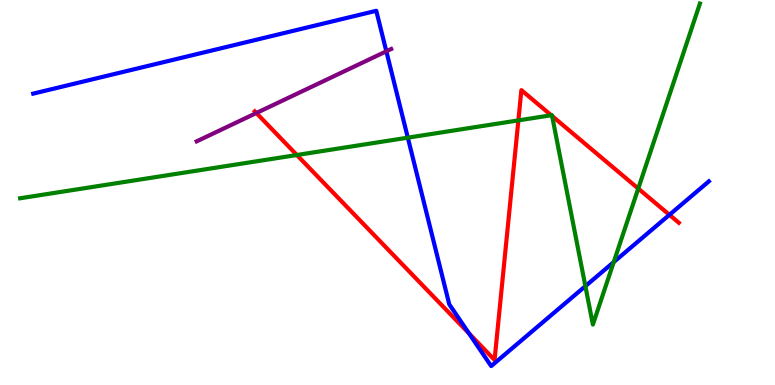[{'lines': ['blue', 'red'], 'intersections': [{'x': 6.05, 'y': 1.34}, {'x': 8.64, 'y': 4.42}]}, {'lines': ['green', 'red'], 'intersections': [{'x': 3.83, 'y': 5.97}, {'x': 6.69, 'y': 6.87}, {'x': 7.11, 'y': 7.01}, {'x': 7.12, 'y': 6.99}, {'x': 8.24, 'y': 5.1}]}, {'lines': ['purple', 'red'], 'intersections': [{'x': 3.31, 'y': 7.06}]}, {'lines': ['blue', 'green'], 'intersections': [{'x': 5.26, 'y': 6.42}, {'x': 7.55, 'y': 2.57}, {'x': 7.92, 'y': 3.19}]}, {'lines': ['blue', 'purple'], 'intersections': [{'x': 4.99, 'y': 8.67}]}, {'lines': ['green', 'purple'], 'intersections': []}]